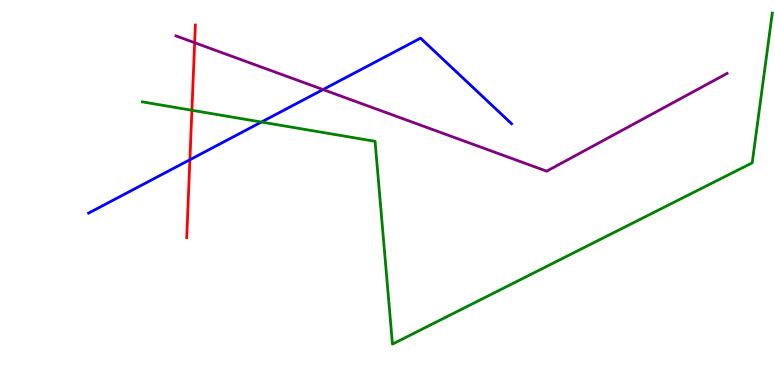[{'lines': ['blue', 'red'], 'intersections': [{'x': 2.45, 'y': 5.85}]}, {'lines': ['green', 'red'], 'intersections': [{'x': 2.48, 'y': 7.14}]}, {'lines': ['purple', 'red'], 'intersections': [{'x': 2.51, 'y': 8.89}]}, {'lines': ['blue', 'green'], 'intersections': [{'x': 3.37, 'y': 6.83}]}, {'lines': ['blue', 'purple'], 'intersections': [{'x': 4.17, 'y': 7.67}]}, {'lines': ['green', 'purple'], 'intersections': []}]